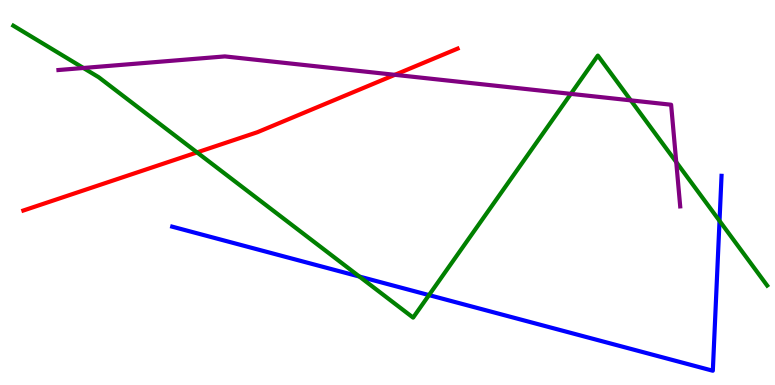[{'lines': ['blue', 'red'], 'intersections': []}, {'lines': ['green', 'red'], 'intersections': [{'x': 2.54, 'y': 6.04}]}, {'lines': ['purple', 'red'], 'intersections': [{'x': 5.1, 'y': 8.06}]}, {'lines': ['blue', 'green'], 'intersections': [{'x': 4.64, 'y': 2.82}, {'x': 5.54, 'y': 2.34}, {'x': 9.28, 'y': 4.26}]}, {'lines': ['blue', 'purple'], 'intersections': []}, {'lines': ['green', 'purple'], 'intersections': [{'x': 1.08, 'y': 8.23}, {'x': 7.37, 'y': 7.56}, {'x': 8.14, 'y': 7.39}, {'x': 8.73, 'y': 5.79}]}]